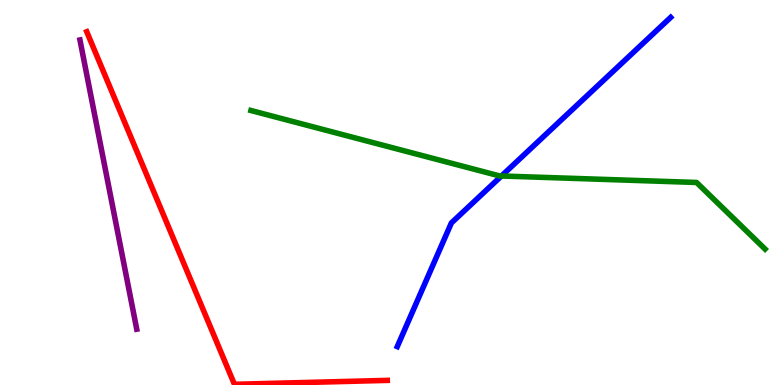[{'lines': ['blue', 'red'], 'intersections': []}, {'lines': ['green', 'red'], 'intersections': []}, {'lines': ['purple', 'red'], 'intersections': []}, {'lines': ['blue', 'green'], 'intersections': [{'x': 6.47, 'y': 5.43}]}, {'lines': ['blue', 'purple'], 'intersections': []}, {'lines': ['green', 'purple'], 'intersections': []}]